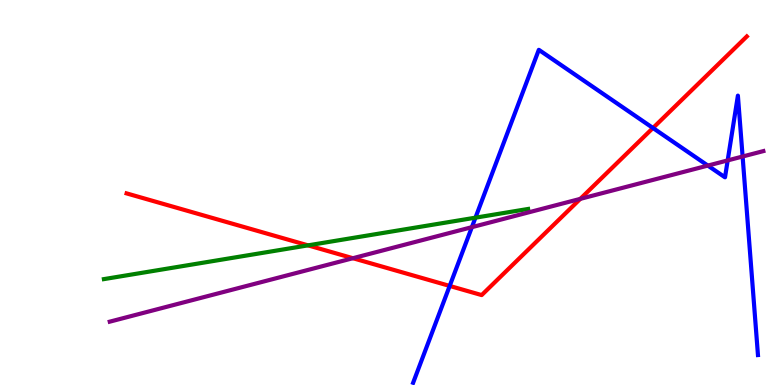[{'lines': ['blue', 'red'], 'intersections': [{'x': 5.8, 'y': 2.57}, {'x': 8.43, 'y': 6.68}]}, {'lines': ['green', 'red'], 'intersections': [{'x': 3.97, 'y': 3.63}]}, {'lines': ['purple', 'red'], 'intersections': [{'x': 4.55, 'y': 3.29}, {'x': 7.49, 'y': 4.83}]}, {'lines': ['blue', 'green'], 'intersections': [{'x': 6.13, 'y': 4.35}]}, {'lines': ['blue', 'purple'], 'intersections': [{'x': 6.09, 'y': 4.1}, {'x': 9.13, 'y': 5.7}, {'x': 9.39, 'y': 5.83}, {'x': 9.58, 'y': 5.93}]}, {'lines': ['green', 'purple'], 'intersections': []}]